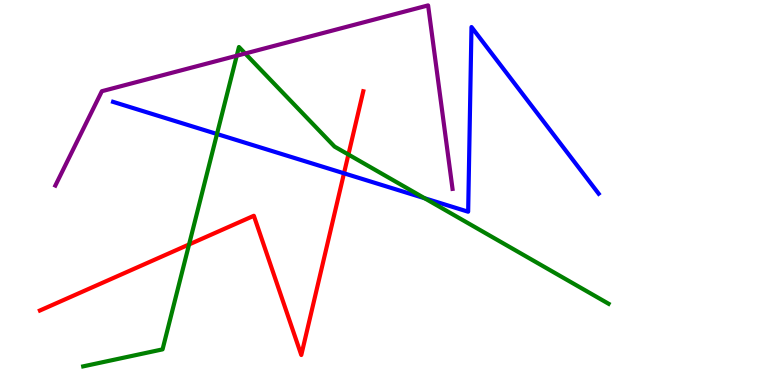[{'lines': ['blue', 'red'], 'intersections': [{'x': 4.44, 'y': 5.5}]}, {'lines': ['green', 'red'], 'intersections': [{'x': 2.44, 'y': 3.65}, {'x': 4.5, 'y': 5.99}]}, {'lines': ['purple', 'red'], 'intersections': []}, {'lines': ['blue', 'green'], 'intersections': [{'x': 2.8, 'y': 6.52}, {'x': 5.48, 'y': 4.85}]}, {'lines': ['blue', 'purple'], 'intersections': []}, {'lines': ['green', 'purple'], 'intersections': [{'x': 3.05, 'y': 8.55}, {'x': 3.16, 'y': 8.61}]}]